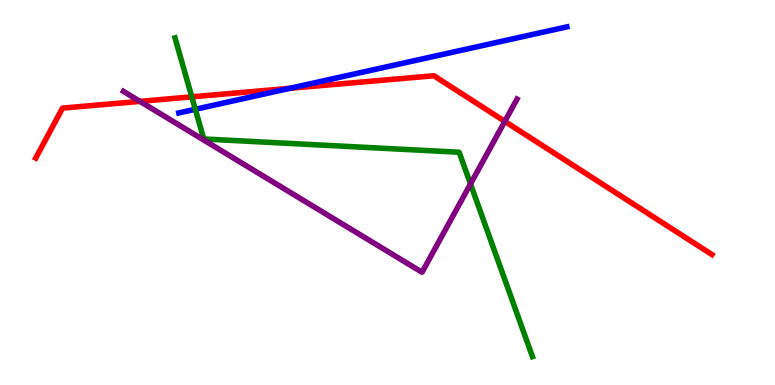[{'lines': ['blue', 'red'], 'intersections': [{'x': 3.74, 'y': 7.71}]}, {'lines': ['green', 'red'], 'intersections': [{'x': 2.47, 'y': 7.48}]}, {'lines': ['purple', 'red'], 'intersections': [{'x': 1.81, 'y': 7.37}, {'x': 6.51, 'y': 6.85}]}, {'lines': ['blue', 'green'], 'intersections': [{'x': 2.52, 'y': 7.16}]}, {'lines': ['blue', 'purple'], 'intersections': []}, {'lines': ['green', 'purple'], 'intersections': [{'x': 6.07, 'y': 5.22}]}]